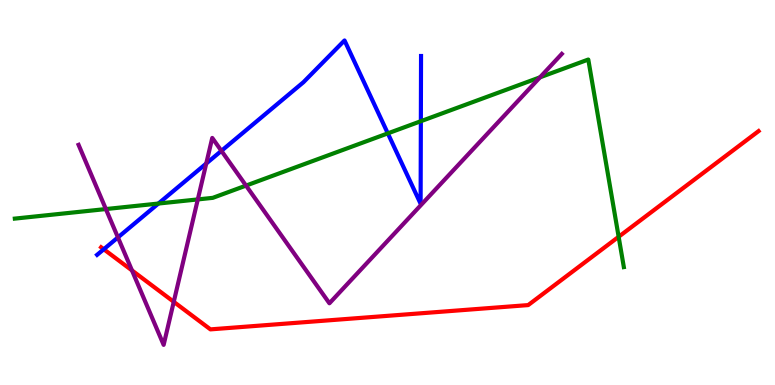[{'lines': ['blue', 'red'], 'intersections': [{'x': 1.34, 'y': 3.53}]}, {'lines': ['green', 'red'], 'intersections': [{'x': 7.98, 'y': 3.85}]}, {'lines': ['purple', 'red'], 'intersections': [{'x': 1.7, 'y': 2.98}, {'x': 2.24, 'y': 2.16}]}, {'lines': ['blue', 'green'], 'intersections': [{'x': 2.04, 'y': 4.71}, {'x': 5.0, 'y': 6.54}, {'x': 5.43, 'y': 6.85}]}, {'lines': ['blue', 'purple'], 'intersections': [{'x': 1.52, 'y': 3.83}, {'x': 2.66, 'y': 5.75}, {'x': 2.86, 'y': 6.08}]}, {'lines': ['green', 'purple'], 'intersections': [{'x': 1.37, 'y': 4.57}, {'x': 2.55, 'y': 4.82}, {'x': 3.17, 'y': 5.18}, {'x': 6.97, 'y': 7.99}]}]